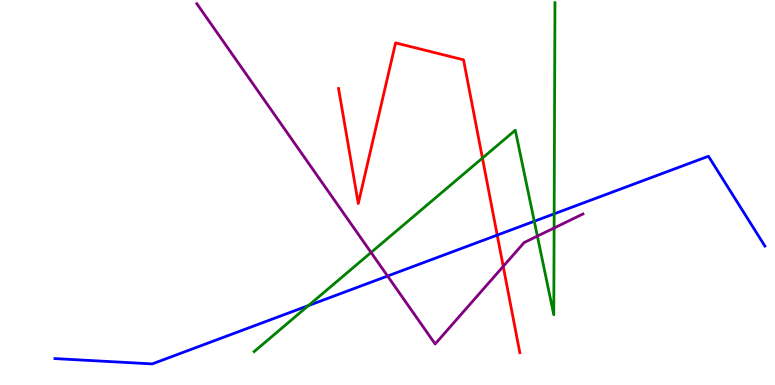[{'lines': ['blue', 'red'], 'intersections': [{'x': 6.42, 'y': 3.89}]}, {'lines': ['green', 'red'], 'intersections': [{'x': 6.22, 'y': 5.89}]}, {'lines': ['purple', 'red'], 'intersections': [{'x': 6.49, 'y': 3.08}]}, {'lines': ['blue', 'green'], 'intersections': [{'x': 3.98, 'y': 2.06}, {'x': 6.89, 'y': 4.25}, {'x': 7.15, 'y': 4.45}]}, {'lines': ['blue', 'purple'], 'intersections': [{'x': 5.0, 'y': 2.83}]}, {'lines': ['green', 'purple'], 'intersections': [{'x': 4.79, 'y': 3.44}, {'x': 6.93, 'y': 3.87}, {'x': 7.15, 'y': 4.08}]}]